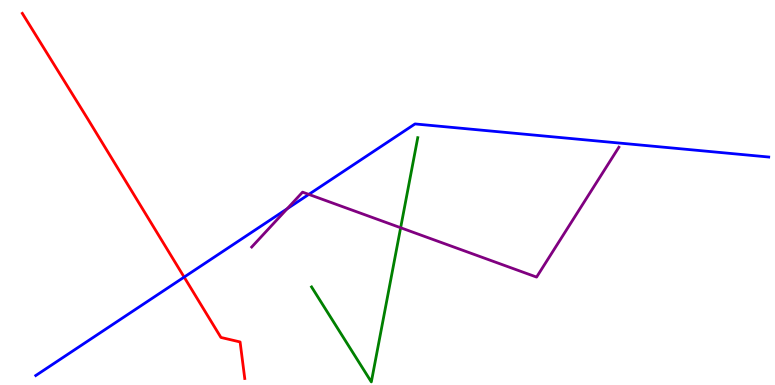[{'lines': ['blue', 'red'], 'intersections': [{'x': 2.38, 'y': 2.8}]}, {'lines': ['green', 'red'], 'intersections': []}, {'lines': ['purple', 'red'], 'intersections': []}, {'lines': ['blue', 'green'], 'intersections': []}, {'lines': ['blue', 'purple'], 'intersections': [{'x': 3.71, 'y': 4.58}, {'x': 3.98, 'y': 4.95}]}, {'lines': ['green', 'purple'], 'intersections': [{'x': 5.17, 'y': 4.08}]}]